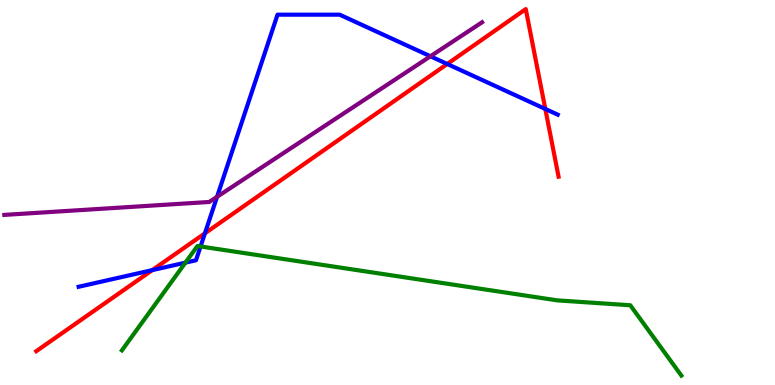[{'lines': ['blue', 'red'], 'intersections': [{'x': 1.96, 'y': 2.98}, {'x': 2.64, 'y': 3.94}, {'x': 5.77, 'y': 8.34}, {'x': 7.04, 'y': 7.17}]}, {'lines': ['green', 'red'], 'intersections': []}, {'lines': ['purple', 'red'], 'intersections': []}, {'lines': ['blue', 'green'], 'intersections': [{'x': 2.39, 'y': 3.18}, {'x': 2.59, 'y': 3.6}]}, {'lines': ['blue', 'purple'], 'intersections': [{'x': 2.8, 'y': 4.89}, {'x': 5.55, 'y': 8.54}]}, {'lines': ['green', 'purple'], 'intersections': []}]